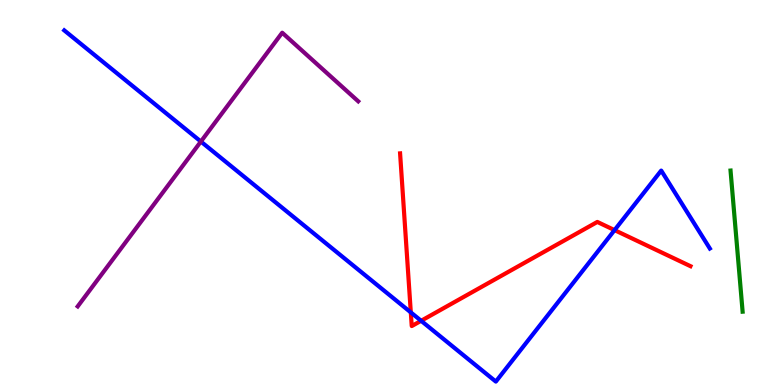[{'lines': ['blue', 'red'], 'intersections': [{'x': 5.3, 'y': 1.89}, {'x': 5.43, 'y': 1.67}, {'x': 7.93, 'y': 4.02}]}, {'lines': ['green', 'red'], 'intersections': []}, {'lines': ['purple', 'red'], 'intersections': []}, {'lines': ['blue', 'green'], 'intersections': []}, {'lines': ['blue', 'purple'], 'intersections': [{'x': 2.59, 'y': 6.32}]}, {'lines': ['green', 'purple'], 'intersections': []}]